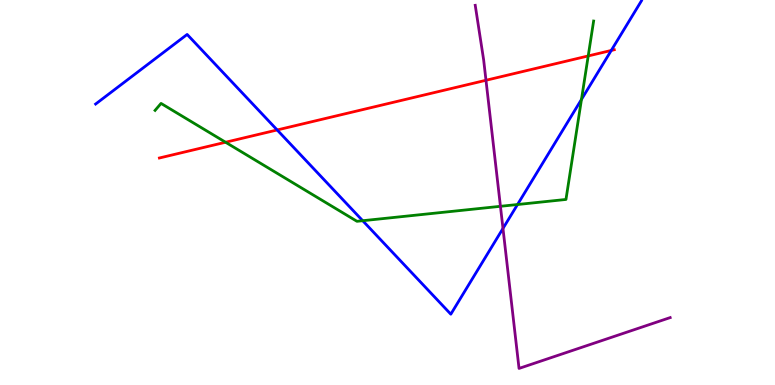[{'lines': ['blue', 'red'], 'intersections': [{'x': 3.58, 'y': 6.62}, {'x': 7.89, 'y': 8.69}]}, {'lines': ['green', 'red'], 'intersections': [{'x': 2.91, 'y': 6.31}, {'x': 7.59, 'y': 8.55}]}, {'lines': ['purple', 'red'], 'intersections': [{'x': 6.27, 'y': 7.92}]}, {'lines': ['blue', 'green'], 'intersections': [{'x': 4.68, 'y': 4.27}, {'x': 6.68, 'y': 4.69}, {'x': 7.5, 'y': 7.42}]}, {'lines': ['blue', 'purple'], 'intersections': [{'x': 6.49, 'y': 4.07}]}, {'lines': ['green', 'purple'], 'intersections': [{'x': 6.46, 'y': 4.64}]}]